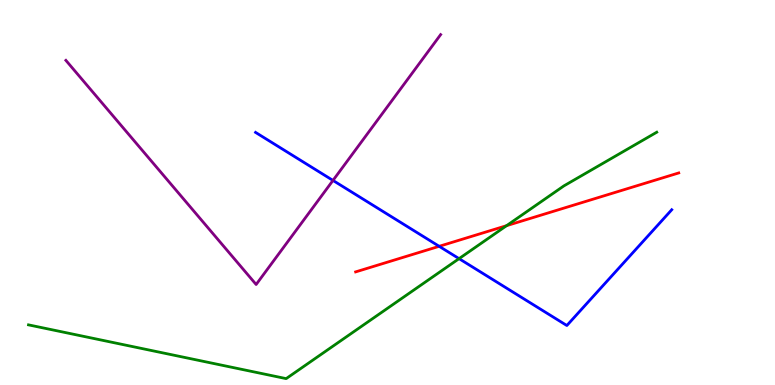[{'lines': ['blue', 'red'], 'intersections': [{'x': 5.67, 'y': 3.6}]}, {'lines': ['green', 'red'], 'intersections': [{'x': 6.54, 'y': 4.14}]}, {'lines': ['purple', 'red'], 'intersections': []}, {'lines': ['blue', 'green'], 'intersections': [{'x': 5.92, 'y': 3.28}]}, {'lines': ['blue', 'purple'], 'intersections': [{'x': 4.3, 'y': 5.31}]}, {'lines': ['green', 'purple'], 'intersections': []}]